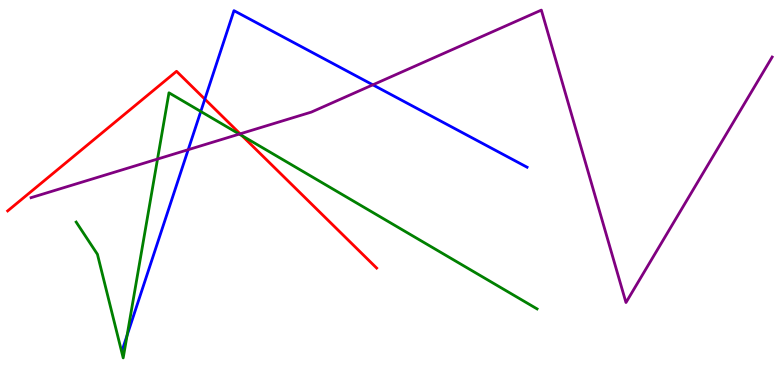[{'lines': ['blue', 'red'], 'intersections': [{'x': 2.64, 'y': 7.43}]}, {'lines': ['green', 'red'], 'intersections': [{'x': 3.12, 'y': 6.48}]}, {'lines': ['purple', 'red'], 'intersections': [{'x': 3.1, 'y': 6.52}]}, {'lines': ['blue', 'green'], 'intersections': [{'x': 1.64, 'y': 1.29}, {'x': 2.59, 'y': 7.1}]}, {'lines': ['blue', 'purple'], 'intersections': [{'x': 2.43, 'y': 6.11}, {'x': 4.81, 'y': 7.8}]}, {'lines': ['green', 'purple'], 'intersections': [{'x': 2.03, 'y': 5.87}, {'x': 3.09, 'y': 6.52}]}]